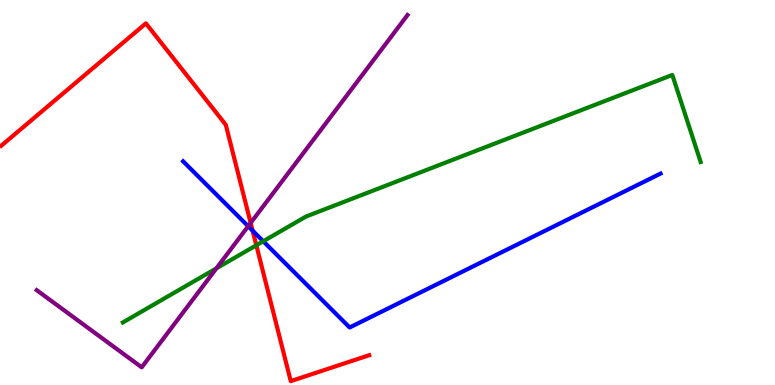[{'lines': ['blue', 'red'], 'intersections': [{'x': 3.26, 'y': 4.01}]}, {'lines': ['green', 'red'], 'intersections': [{'x': 3.31, 'y': 3.63}]}, {'lines': ['purple', 'red'], 'intersections': [{'x': 3.23, 'y': 4.21}]}, {'lines': ['blue', 'green'], 'intersections': [{'x': 3.4, 'y': 3.73}]}, {'lines': ['blue', 'purple'], 'intersections': [{'x': 3.2, 'y': 4.12}]}, {'lines': ['green', 'purple'], 'intersections': [{'x': 2.79, 'y': 3.03}]}]